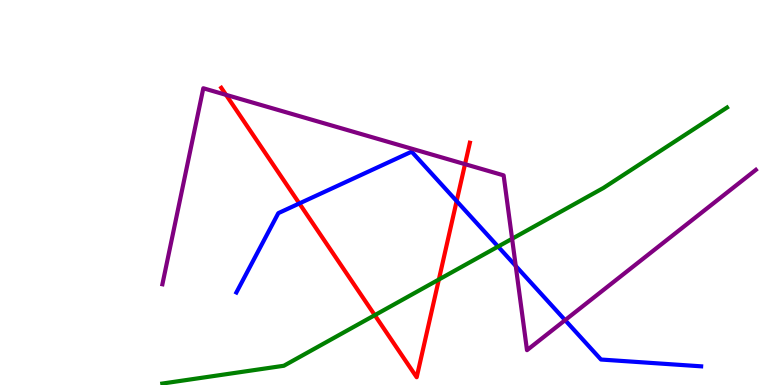[{'lines': ['blue', 'red'], 'intersections': [{'x': 3.86, 'y': 4.72}, {'x': 5.89, 'y': 4.78}]}, {'lines': ['green', 'red'], 'intersections': [{'x': 4.84, 'y': 1.81}, {'x': 5.66, 'y': 2.74}]}, {'lines': ['purple', 'red'], 'intersections': [{'x': 2.92, 'y': 7.54}, {'x': 6.0, 'y': 5.74}]}, {'lines': ['blue', 'green'], 'intersections': [{'x': 6.43, 'y': 3.6}]}, {'lines': ['blue', 'purple'], 'intersections': [{'x': 6.65, 'y': 3.09}, {'x': 7.29, 'y': 1.68}]}, {'lines': ['green', 'purple'], 'intersections': [{'x': 6.61, 'y': 3.8}]}]